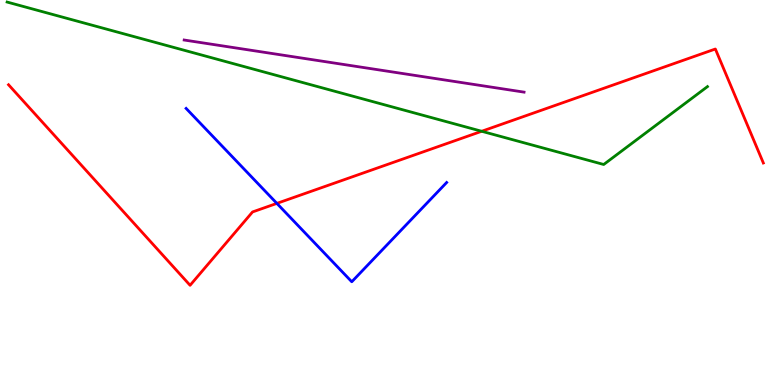[{'lines': ['blue', 'red'], 'intersections': [{'x': 3.57, 'y': 4.72}]}, {'lines': ['green', 'red'], 'intersections': [{'x': 6.22, 'y': 6.59}]}, {'lines': ['purple', 'red'], 'intersections': []}, {'lines': ['blue', 'green'], 'intersections': []}, {'lines': ['blue', 'purple'], 'intersections': []}, {'lines': ['green', 'purple'], 'intersections': []}]